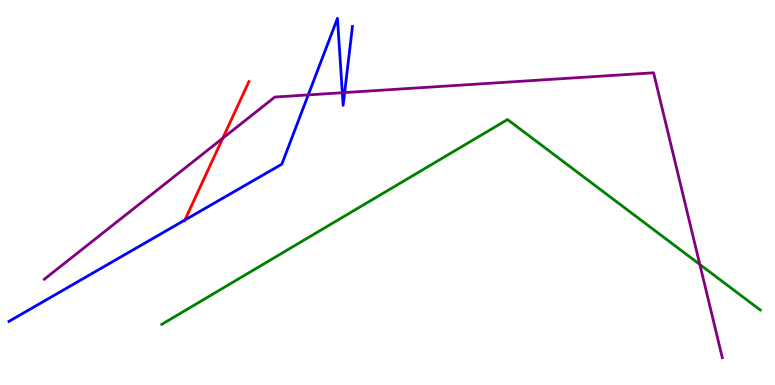[{'lines': ['blue', 'red'], 'intersections': [{'x': 2.39, 'y': 4.29}]}, {'lines': ['green', 'red'], 'intersections': []}, {'lines': ['purple', 'red'], 'intersections': [{'x': 2.87, 'y': 6.41}]}, {'lines': ['blue', 'green'], 'intersections': []}, {'lines': ['blue', 'purple'], 'intersections': [{'x': 3.98, 'y': 7.53}, {'x': 4.42, 'y': 7.59}, {'x': 4.45, 'y': 7.6}]}, {'lines': ['green', 'purple'], 'intersections': [{'x': 9.03, 'y': 3.13}]}]